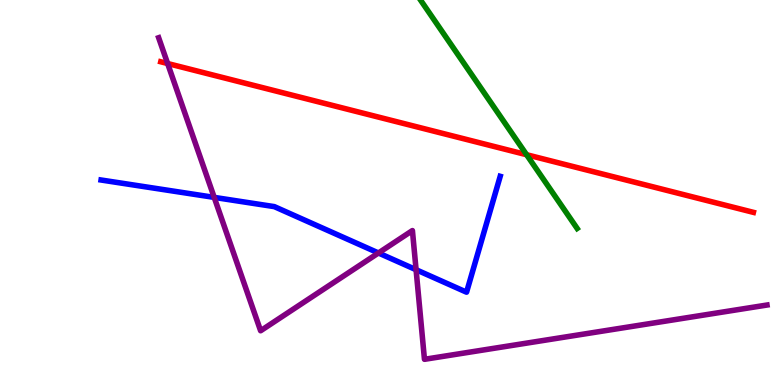[{'lines': ['blue', 'red'], 'intersections': []}, {'lines': ['green', 'red'], 'intersections': [{'x': 6.79, 'y': 5.98}]}, {'lines': ['purple', 'red'], 'intersections': [{'x': 2.16, 'y': 8.35}]}, {'lines': ['blue', 'green'], 'intersections': []}, {'lines': ['blue', 'purple'], 'intersections': [{'x': 2.76, 'y': 4.87}, {'x': 4.88, 'y': 3.43}, {'x': 5.37, 'y': 2.99}]}, {'lines': ['green', 'purple'], 'intersections': []}]